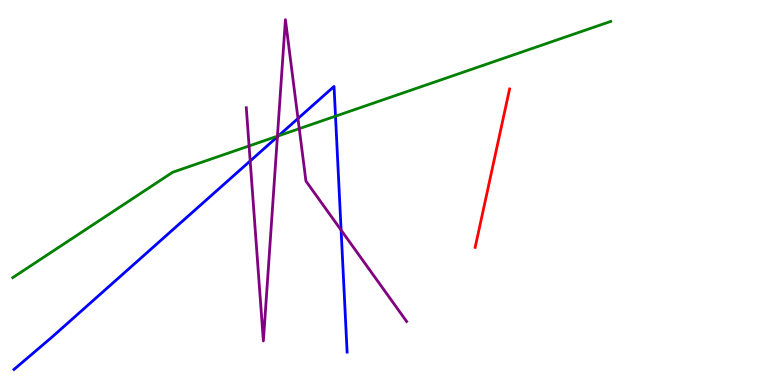[{'lines': ['blue', 'red'], 'intersections': []}, {'lines': ['green', 'red'], 'intersections': []}, {'lines': ['purple', 'red'], 'intersections': []}, {'lines': ['blue', 'green'], 'intersections': [{'x': 3.59, 'y': 6.47}, {'x': 4.33, 'y': 6.98}]}, {'lines': ['blue', 'purple'], 'intersections': [{'x': 3.23, 'y': 5.82}, {'x': 3.58, 'y': 6.45}, {'x': 3.84, 'y': 6.92}, {'x': 4.4, 'y': 4.02}]}, {'lines': ['green', 'purple'], 'intersections': [{'x': 3.21, 'y': 6.21}, {'x': 3.58, 'y': 6.46}, {'x': 3.86, 'y': 6.66}]}]